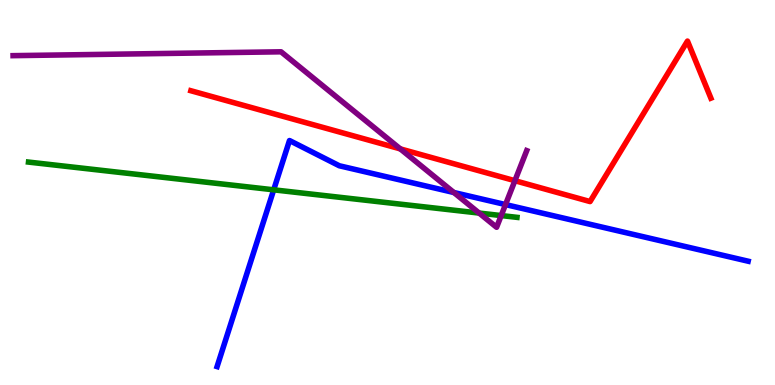[{'lines': ['blue', 'red'], 'intersections': []}, {'lines': ['green', 'red'], 'intersections': []}, {'lines': ['purple', 'red'], 'intersections': [{'x': 5.17, 'y': 6.13}, {'x': 6.64, 'y': 5.31}]}, {'lines': ['blue', 'green'], 'intersections': [{'x': 3.53, 'y': 5.07}]}, {'lines': ['blue', 'purple'], 'intersections': [{'x': 5.86, 'y': 5.0}, {'x': 6.52, 'y': 4.69}]}, {'lines': ['green', 'purple'], 'intersections': [{'x': 6.18, 'y': 4.47}, {'x': 6.47, 'y': 4.4}]}]